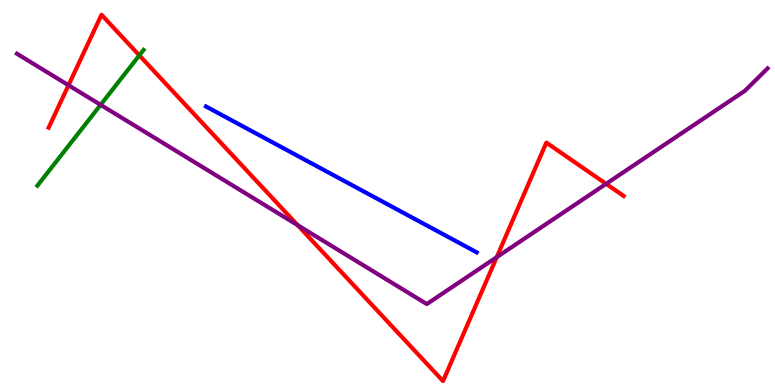[{'lines': ['blue', 'red'], 'intersections': []}, {'lines': ['green', 'red'], 'intersections': [{'x': 1.8, 'y': 8.56}]}, {'lines': ['purple', 'red'], 'intersections': [{'x': 0.884, 'y': 7.79}, {'x': 3.84, 'y': 4.15}, {'x': 6.41, 'y': 3.32}, {'x': 7.82, 'y': 5.22}]}, {'lines': ['blue', 'green'], 'intersections': []}, {'lines': ['blue', 'purple'], 'intersections': []}, {'lines': ['green', 'purple'], 'intersections': [{'x': 1.3, 'y': 7.28}]}]